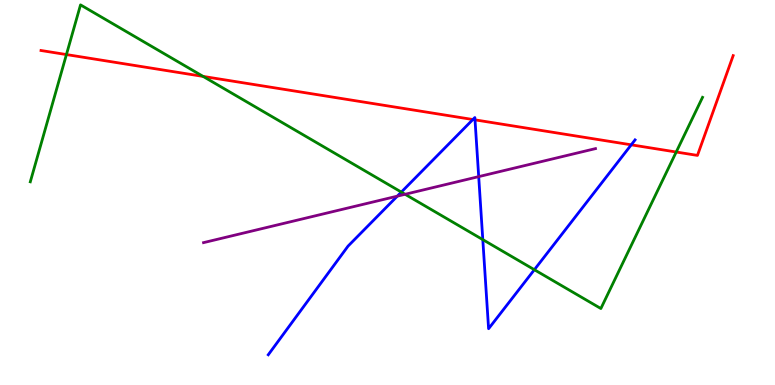[{'lines': ['blue', 'red'], 'intersections': [{'x': 6.1, 'y': 6.9}, {'x': 6.13, 'y': 6.89}, {'x': 8.14, 'y': 6.24}]}, {'lines': ['green', 'red'], 'intersections': [{'x': 0.857, 'y': 8.58}, {'x': 2.62, 'y': 8.02}, {'x': 8.73, 'y': 6.05}]}, {'lines': ['purple', 'red'], 'intersections': []}, {'lines': ['blue', 'green'], 'intersections': [{'x': 5.18, 'y': 5.01}, {'x': 6.23, 'y': 3.78}, {'x': 6.89, 'y': 2.99}]}, {'lines': ['blue', 'purple'], 'intersections': [{'x': 5.13, 'y': 4.91}, {'x': 6.18, 'y': 5.41}]}, {'lines': ['green', 'purple'], 'intersections': [{'x': 5.23, 'y': 4.95}]}]